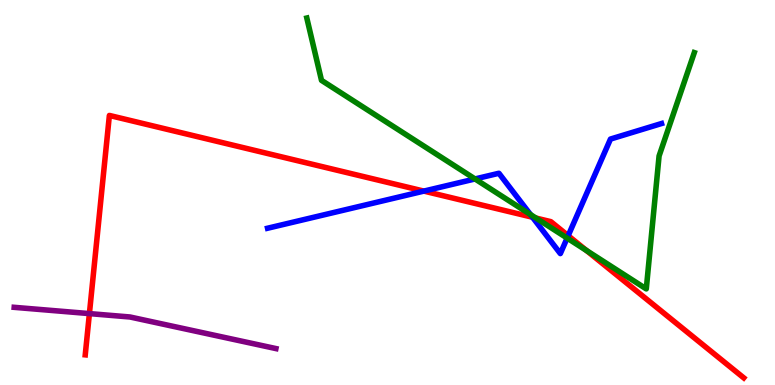[{'lines': ['blue', 'red'], 'intersections': [{'x': 5.47, 'y': 5.04}, {'x': 6.87, 'y': 4.36}, {'x': 7.33, 'y': 3.88}]}, {'lines': ['green', 'red'], 'intersections': [{'x': 6.92, 'y': 4.34}, {'x': 7.57, 'y': 3.49}]}, {'lines': ['purple', 'red'], 'intersections': [{'x': 1.15, 'y': 1.85}]}, {'lines': ['blue', 'green'], 'intersections': [{'x': 6.13, 'y': 5.35}, {'x': 6.85, 'y': 4.43}, {'x': 7.32, 'y': 3.82}]}, {'lines': ['blue', 'purple'], 'intersections': []}, {'lines': ['green', 'purple'], 'intersections': []}]